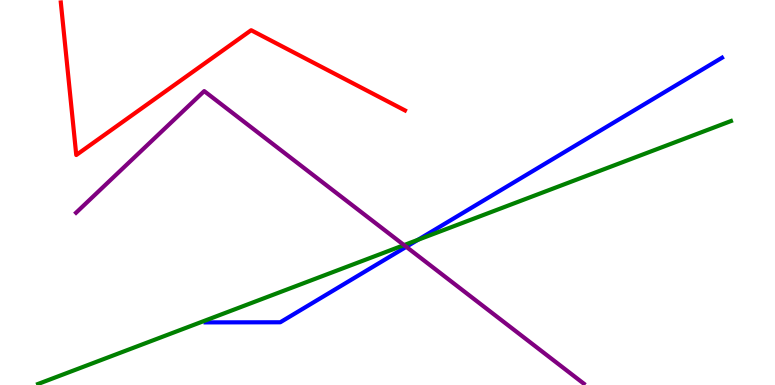[{'lines': ['blue', 'red'], 'intersections': []}, {'lines': ['green', 'red'], 'intersections': []}, {'lines': ['purple', 'red'], 'intersections': []}, {'lines': ['blue', 'green'], 'intersections': [{'x': 5.39, 'y': 3.77}]}, {'lines': ['blue', 'purple'], 'intersections': [{'x': 5.24, 'y': 3.59}]}, {'lines': ['green', 'purple'], 'intersections': [{'x': 5.21, 'y': 3.63}]}]